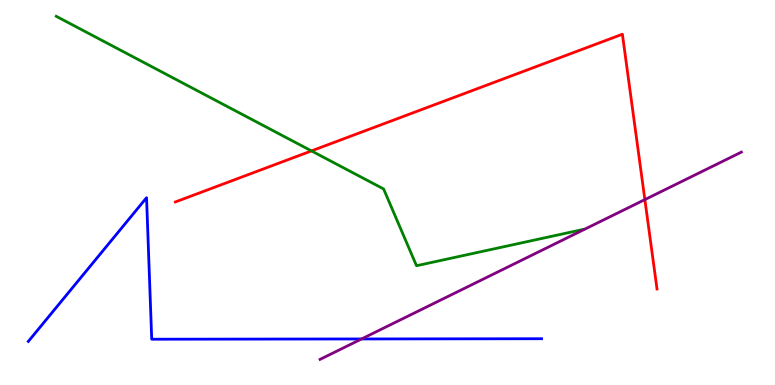[{'lines': ['blue', 'red'], 'intersections': []}, {'lines': ['green', 'red'], 'intersections': [{'x': 4.02, 'y': 6.08}]}, {'lines': ['purple', 'red'], 'intersections': [{'x': 8.32, 'y': 4.82}]}, {'lines': ['blue', 'green'], 'intersections': []}, {'lines': ['blue', 'purple'], 'intersections': [{'x': 4.67, 'y': 1.2}]}, {'lines': ['green', 'purple'], 'intersections': []}]